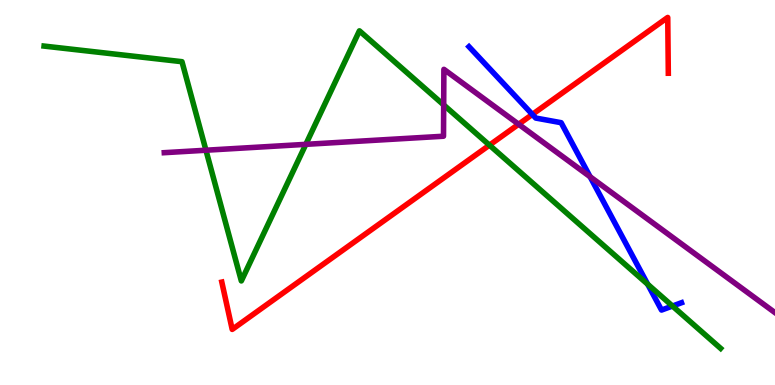[{'lines': ['blue', 'red'], 'intersections': [{'x': 6.87, 'y': 7.03}]}, {'lines': ['green', 'red'], 'intersections': [{'x': 6.32, 'y': 6.23}]}, {'lines': ['purple', 'red'], 'intersections': [{'x': 6.69, 'y': 6.77}]}, {'lines': ['blue', 'green'], 'intersections': [{'x': 8.36, 'y': 2.62}, {'x': 8.68, 'y': 2.05}]}, {'lines': ['blue', 'purple'], 'intersections': [{'x': 7.61, 'y': 5.41}]}, {'lines': ['green', 'purple'], 'intersections': [{'x': 2.66, 'y': 6.1}, {'x': 3.95, 'y': 6.25}, {'x': 5.72, 'y': 7.27}]}]